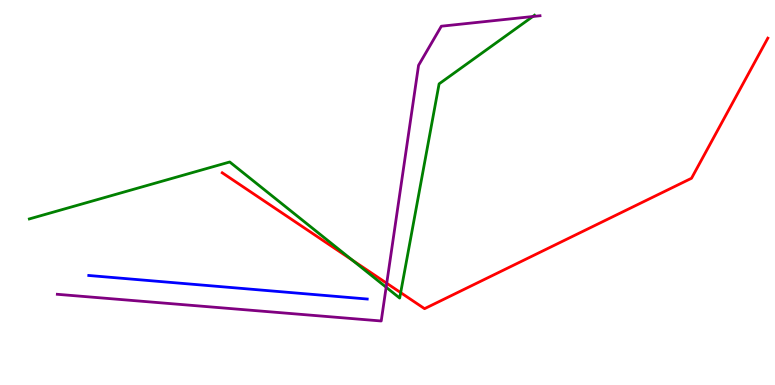[{'lines': ['blue', 'red'], 'intersections': []}, {'lines': ['green', 'red'], 'intersections': [{'x': 4.55, 'y': 3.24}, {'x': 5.17, 'y': 2.4}]}, {'lines': ['purple', 'red'], 'intersections': [{'x': 4.99, 'y': 2.64}]}, {'lines': ['blue', 'green'], 'intersections': []}, {'lines': ['blue', 'purple'], 'intersections': []}, {'lines': ['green', 'purple'], 'intersections': [{'x': 4.98, 'y': 2.54}, {'x': 6.87, 'y': 9.57}]}]